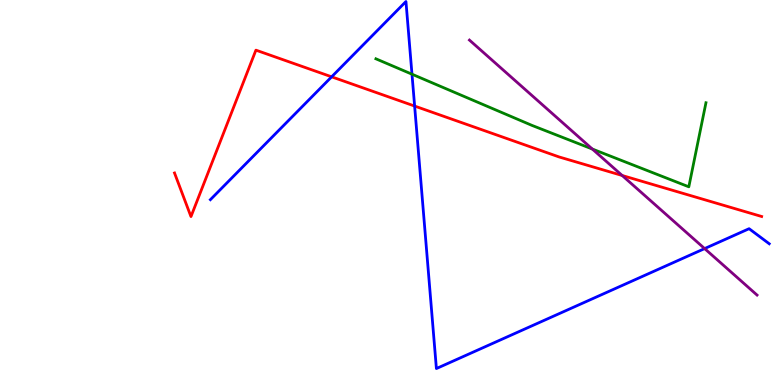[{'lines': ['blue', 'red'], 'intersections': [{'x': 4.28, 'y': 8.0}, {'x': 5.35, 'y': 7.25}]}, {'lines': ['green', 'red'], 'intersections': []}, {'lines': ['purple', 'red'], 'intersections': [{'x': 8.03, 'y': 5.44}]}, {'lines': ['blue', 'green'], 'intersections': [{'x': 5.32, 'y': 8.07}]}, {'lines': ['blue', 'purple'], 'intersections': [{'x': 9.09, 'y': 3.54}]}, {'lines': ['green', 'purple'], 'intersections': [{'x': 7.64, 'y': 6.13}]}]